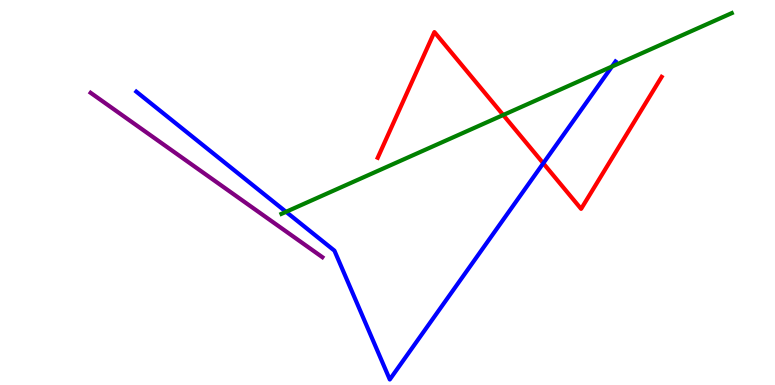[{'lines': ['blue', 'red'], 'intersections': [{'x': 7.01, 'y': 5.76}]}, {'lines': ['green', 'red'], 'intersections': [{'x': 6.49, 'y': 7.01}]}, {'lines': ['purple', 'red'], 'intersections': []}, {'lines': ['blue', 'green'], 'intersections': [{'x': 3.69, 'y': 4.5}, {'x': 7.9, 'y': 8.27}]}, {'lines': ['blue', 'purple'], 'intersections': []}, {'lines': ['green', 'purple'], 'intersections': []}]